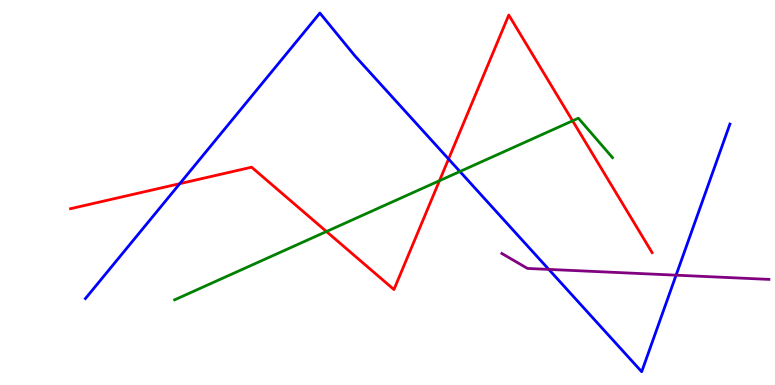[{'lines': ['blue', 'red'], 'intersections': [{'x': 2.32, 'y': 5.23}, {'x': 5.79, 'y': 5.87}]}, {'lines': ['green', 'red'], 'intersections': [{'x': 4.21, 'y': 3.99}, {'x': 5.67, 'y': 5.31}, {'x': 7.39, 'y': 6.86}]}, {'lines': ['purple', 'red'], 'intersections': []}, {'lines': ['blue', 'green'], 'intersections': [{'x': 5.93, 'y': 5.55}]}, {'lines': ['blue', 'purple'], 'intersections': [{'x': 7.08, 'y': 3.0}, {'x': 8.72, 'y': 2.85}]}, {'lines': ['green', 'purple'], 'intersections': []}]